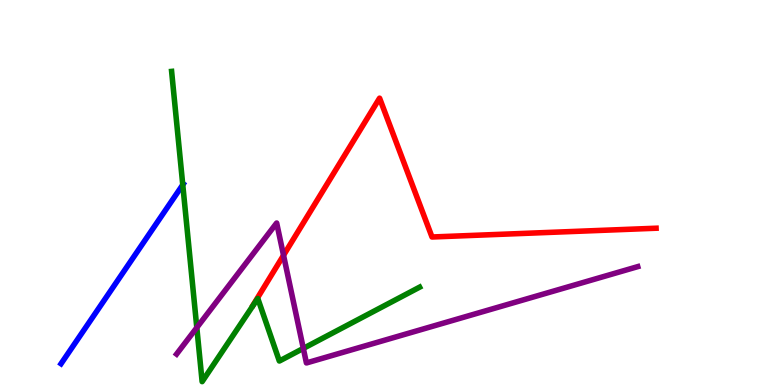[{'lines': ['blue', 'red'], 'intersections': []}, {'lines': ['green', 'red'], 'intersections': []}, {'lines': ['purple', 'red'], 'intersections': [{'x': 3.66, 'y': 3.37}]}, {'lines': ['blue', 'green'], 'intersections': [{'x': 2.36, 'y': 5.2}]}, {'lines': ['blue', 'purple'], 'intersections': []}, {'lines': ['green', 'purple'], 'intersections': [{'x': 2.54, 'y': 1.49}, {'x': 3.91, 'y': 0.95}]}]